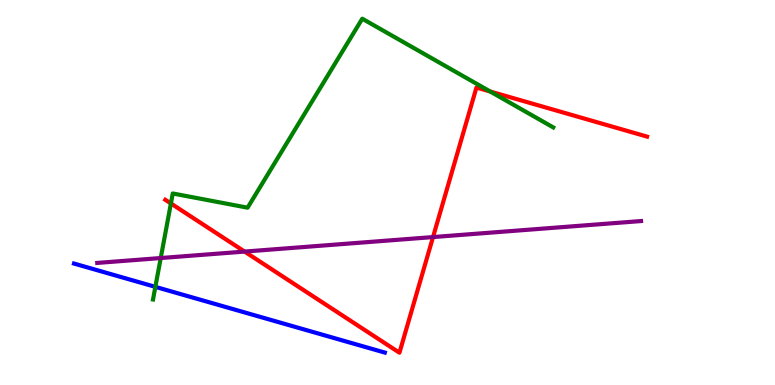[{'lines': ['blue', 'red'], 'intersections': []}, {'lines': ['green', 'red'], 'intersections': [{'x': 2.21, 'y': 4.72}, {'x': 6.32, 'y': 7.62}]}, {'lines': ['purple', 'red'], 'intersections': [{'x': 3.16, 'y': 3.47}, {'x': 5.59, 'y': 3.84}]}, {'lines': ['blue', 'green'], 'intersections': [{'x': 2.0, 'y': 2.55}]}, {'lines': ['blue', 'purple'], 'intersections': []}, {'lines': ['green', 'purple'], 'intersections': [{'x': 2.07, 'y': 3.3}]}]